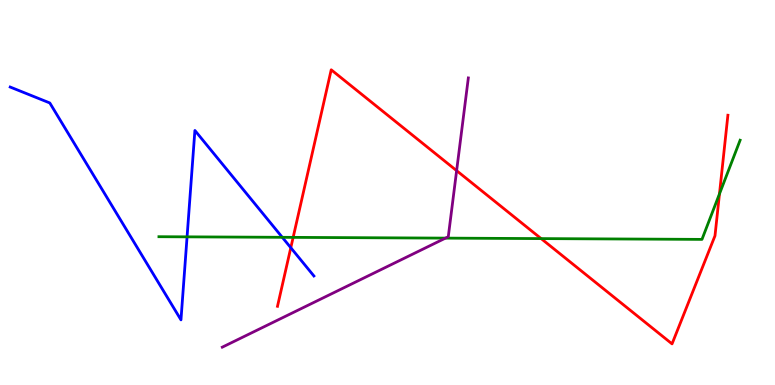[{'lines': ['blue', 'red'], 'intersections': [{'x': 3.75, 'y': 3.57}]}, {'lines': ['green', 'red'], 'intersections': [{'x': 3.78, 'y': 3.83}, {'x': 6.98, 'y': 3.8}, {'x': 9.28, 'y': 4.96}]}, {'lines': ['purple', 'red'], 'intersections': [{'x': 5.89, 'y': 5.57}]}, {'lines': ['blue', 'green'], 'intersections': [{'x': 2.41, 'y': 3.85}, {'x': 3.64, 'y': 3.84}]}, {'lines': ['blue', 'purple'], 'intersections': []}, {'lines': ['green', 'purple'], 'intersections': [{'x': 5.75, 'y': 3.81}]}]